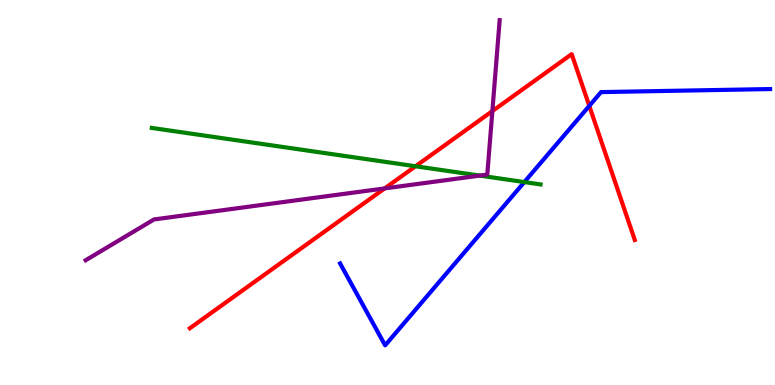[{'lines': ['blue', 'red'], 'intersections': [{'x': 7.6, 'y': 7.25}]}, {'lines': ['green', 'red'], 'intersections': [{'x': 5.36, 'y': 5.68}]}, {'lines': ['purple', 'red'], 'intersections': [{'x': 4.96, 'y': 5.11}, {'x': 6.35, 'y': 7.11}]}, {'lines': ['blue', 'green'], 'intersections': [{'x': 6.77, 'y': 5.27}]}, {'lines': ['blue', 'purple'], 'intersections': []}, {'lines': ['green', 'purple'], 'intersections': [{'x': 6.19, 'y': 5.44}]}]